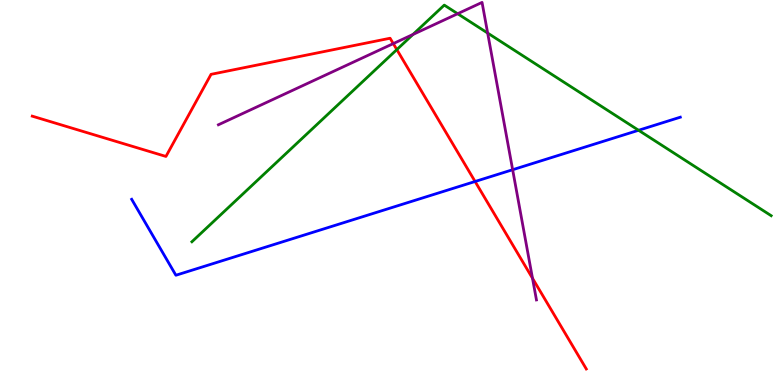[{'lines': ['blue', 'red'], 'intersections': [{'x': 6.13, 'y': 5.29}]}, {'lines': ['green', 'red'], 'intersections': [{'x': 5.12, 'y': 8.71}]}, {'lines': ['purple', 'red'], 'intersections': [{'x': 5.07, 'y': 8.87}, {'x': 6.87, 'y': 2.77}]}, {'lines': ['blue', 'green'], 'intersections': [{'x': 8.24, 'y': 6.62}]}, {'lines': ['blue', 'purple'], 'intersections': [{'x': 6.61, 'y': 5.59}]}, {'lines': ['green', 'purple'], 'intersections': [{'x': 5.33, 'y': 9.1}, {'x': 5.91, 'y': 9.64}, {'x': 6.29, 'y': 9.14}]}]